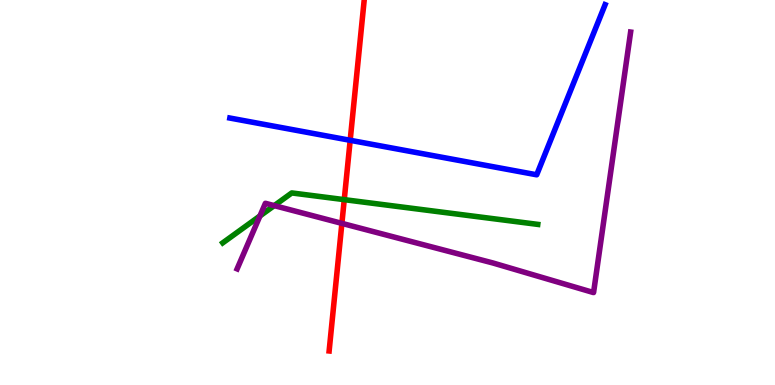[{'lines': ['blue', 'red'], 'intersections': [{'x': 4.52, 'y': 6.36}]}, {'lines': ['green', 'red'], 'intersections': [{'x': 4.44, 'y': 4.81}]}, {'lines': ['purple', 'red'], 'intersections': [{'x': 4.41, 'y': 4.2}]}, {'lines': ['blue', 'green'], 'intersections': []}, {'lines': ['blue', 'purple'], 'intersections': []}, {'lines': ['green', 'purple'], 'intersections': [{'x': 3.35, 'y': 4.39}, {'x': 3.54, 'y': 4.66}]}]